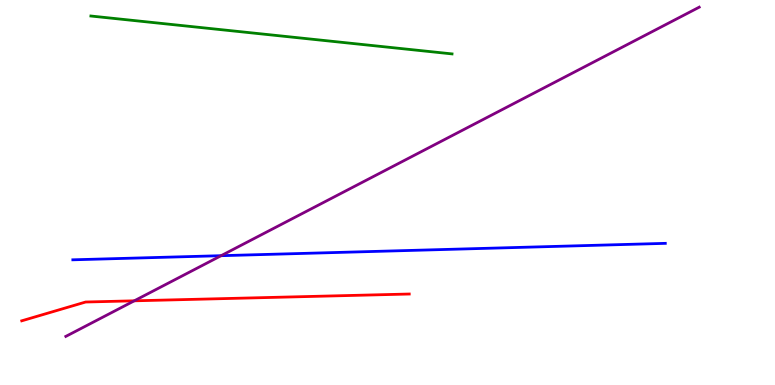[{'lines': ['blue', 'red'], 'intersections': []}, {'lines': ['green', 'red'], 'intersections': []}, {'lines': ['purple', 'red'], 'intersections': [{'x': 1.73, 'y': 2.19}]}, {'lines': ['blue', 'green'], 'intersections': []}, {'lines': ['blue', 'purple'], 'intersections': [{'x': 2.85, 'y': 3.36}]}, {'lines': ['green', 'purple'], 'intersections': []}]